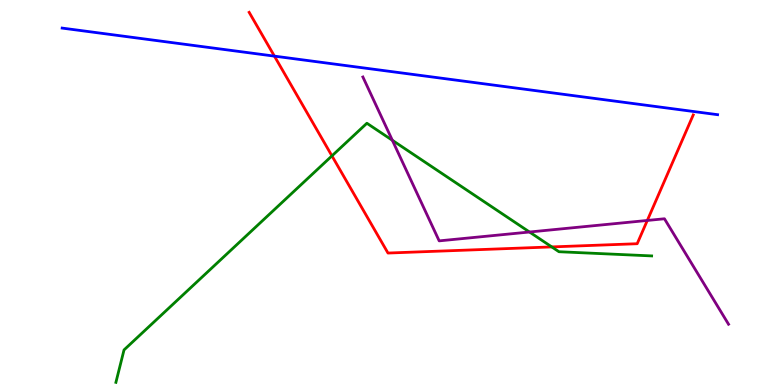[{'lines': ['blue', 'red'], 'intersections': [{'x': 3.54, 'y': 8.54}]}, {'lines': ['green', 'red'], 'intersections': [{'x': 4.28, 'y': 5.95}, {'x': 7.12, 'y': 3.59}]}, {'lines': ['purple', 'red'], 'intersections': [{'x': 8.35, 'y': 4.27}]}, {'lines': ['blue', 'green'], 'intersections': []}, {'lines': ['blue', 'purple'], 'intersections': []}, {'lines': ['green', 'purple'], 'intersections': [{'x': 5.06, 'y': 6.36}, {'x': 6.83, 'y': 3.97}]}]